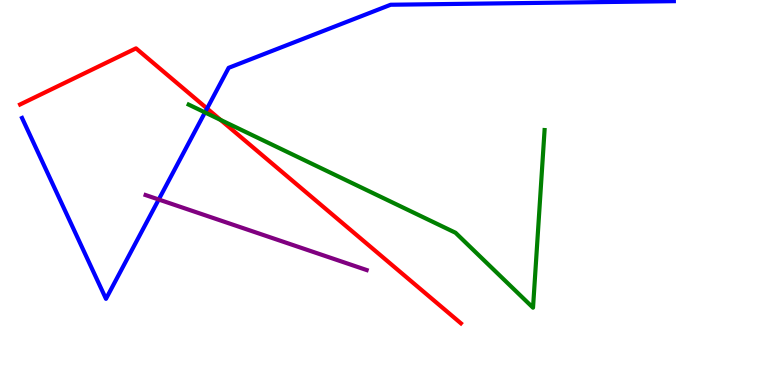[{'lines': ['blue', 'red'], 'intersections': [{'x': 2.67, 'y': 7.18}]}, {'lines': ['green', 'red'], 'intersections': [{'x': 2.85, 'y': 6.89}]}, {'lines': ['purple', 'red'], 'intersections': []}, {'lines': ['blue', 'green'], 'intersections': [{'x': 2.64, 'y': 7.08}]}, {'lines': ['blue', 'purple'], 'intersections': [{'x': 2.05, 'y': 4.82}]}, {'lines': ['green', 'purple'], 'intersections': []}]